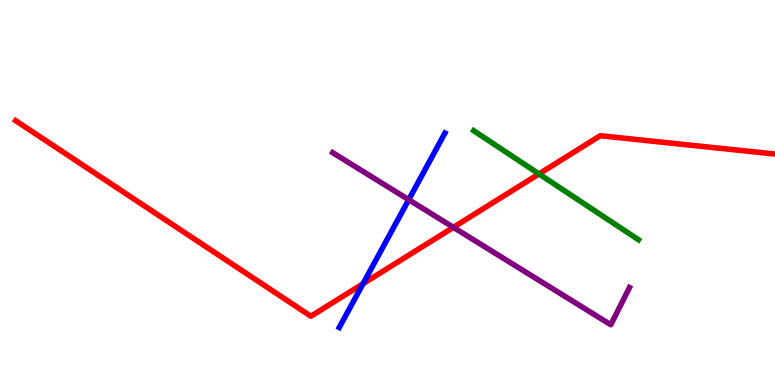[{'lines': ['blue', 'red'], 'intersections': [{'x': 4.68, 'y': 2.63}]}, {'lines': ['green', 'red'], 'intersections': [{'x': 6.95, 'y': 5.48}]}, {'lines': ['purple', 'red'], 'intersections': [{'x': 5.85, 'y': 4.1}]}, {'lines': ['blue', 'green'], 'intersections': []}, {'lines': ['blue', 'purple'], 'intersections': [{'x': 5.27, 'y': 4.81}]}, {'lines': ['green', 'purple'], 'intersections': []}]